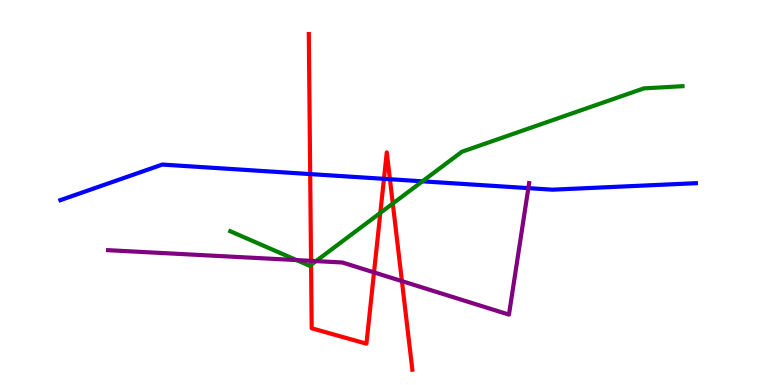[{'lines': ['blue', 'red'], 'intersections': [{'x': 4.0, 'y': 5.48}, {'x': 4.95, 'y': 5.35}, {'x': 5.03, 'y': 5.34}]}, {'lines': ['green', 'red'], 'intersections': [{'x': 4.01, 'y': 3.12}, {'x': 4.91, 'y': 4.47}, {'x': 5.07, 'y': 4.71}]}, {'lines': ['purple', 'red'], 'intersections': [{'x': 4.01, 'y': 3.22}, {'x': 4.83, 'y': 2.92}, {'x': 5.19, 'y': 2.7}]}, {'lines': ['blue', 'green'], 'intersections': [{'x': 5.45, 'y': 5.29}]}, {'lines': ['blue', 'purple'], 'intersections': [{'x': 6.82, 'y': 5.11}]}, {'lines': ['green', 'purple'], 'intersections': [{'x': 3.83, 'y': 3.24}, {'x': 4.08, 'y': 3.22}]}]